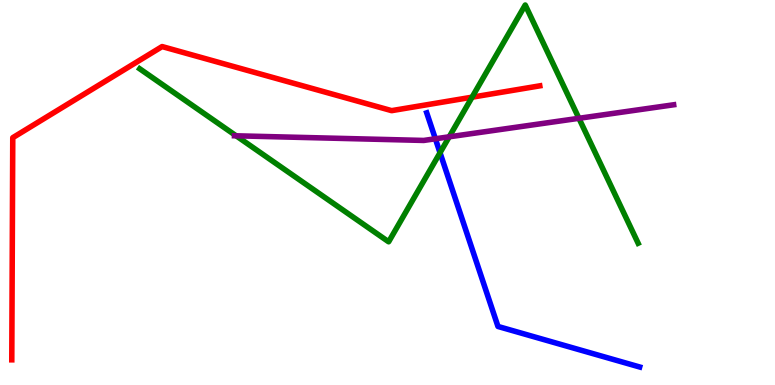[{'lines': ['blue', 'red'], 'intersections': []}, {'lines': ['green', 'red'], 'intersections': [{'x': 6.09, 'y': 7.48}]}, {'lines': ['purple', 'red'], 'intersections': []}, {'lines': ['blue', 'green'], 'intersections': [{'x': 5.68, 'y': 6.03}]}, {'lines': ['blue', 'purple'], 'intersections': [{'x': 5.62, 'y': 6.4}]}, {'lines': ['green', 'purple'], 'intersections': [{'x': 3.05, 'y': 6.47}, {'x': 5.8, 'y': 6.45}, {'x': 7.47, 'y': 6.93}]}]